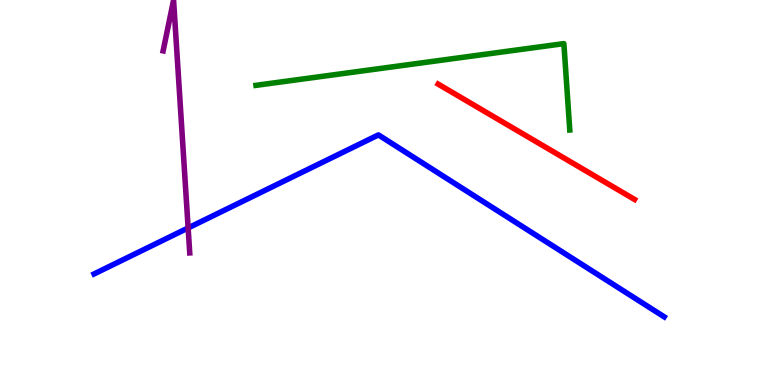[{'lines': ['blue', 'red'], 'intersections': []}, {'lines': ['green', 'red'], 'intersections': []}, {'lines': ['purple', 'red'], 'intersections': []}, {'lines': ['blue', 'green'], 'intersections': []}, {'lines': ['blue', 'purple'], 'intersections': [{'x': 2.43, 'y': 4.08}]}, {'lines': ['green', 'purple'], 'intersections': []}]